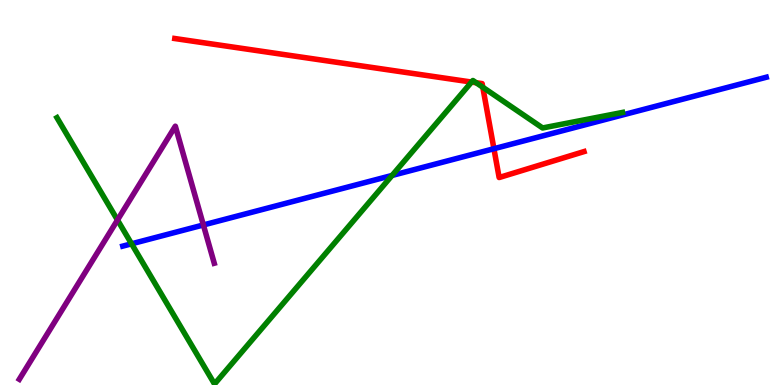[{'lines': ['blue', 'red'], 'intersections': [{'x': 6.37, 'y': 6.14}]}, {'lines': ['green', 'red'], 'intersections': [{'x': 6.08, 'y': 7.87}, {'x': 6.14, 'y': 7.85}, {'x': 6.23, 'y': 7.73}]}, {'lines': ['purple', 'red'], 'intersections': []}, {'lines': ['blue', 'green'], 'intersections': [{'x': 1.7, 'y': 3.67}, {'x': 5.06, 'y': 5.44}]}, {'lines': ['blue', 'purple'], 'intersections': [{'x': 2.62, 'y': 4.16}]}, {'lines': ['green', 'purple'], 'intersections': [{'x': 1.52, 'y': 4.29}]}]